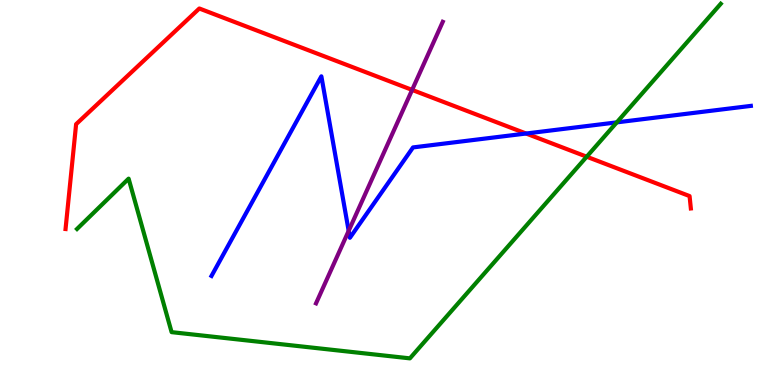[{'lines': ['blue', 'red'], 'intersections': [{'x': 6.79, 'y': 6.53}]}, {'lines': ['green', 'red'], 'intersections': [{'x': 7.57, 'y': 5.93}]}, {'lines': ['purple', 'red'], 'intersections': [{'x': 5.32, 'y': 7.66}]}, {'lines': ['blue', 'green'], 'intersections': [{'x': 7.96, 'y': 6.82}]}, {'lines': ['blue', 'purple'], 'intersections': [{'x': 4.5, 'y': 4.0}]}, {'lines': ['green', 'purple'], 'intersections': []}]